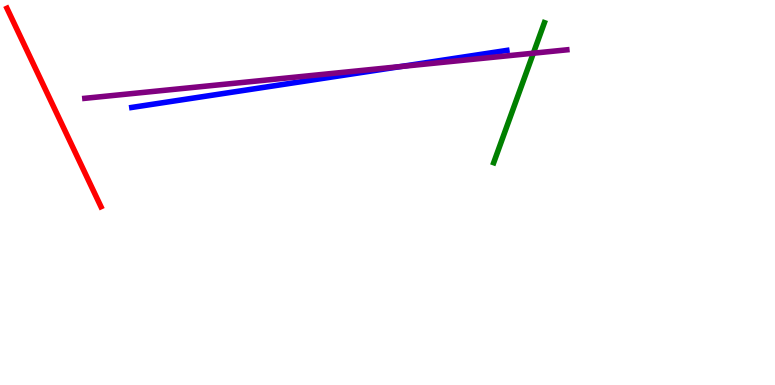[{'lines': ['blue', 'red'], 'intersections': []}, {'lines': ['green', 'red'], 'intersections': []}, {'lines': ['purple', 'red'], 'intersections': []}, {'lines': ['blue', 'green'], 'intersections': []}, {'lines': ['blue', 'purple'], 'intersections': [{'x': 5.17, 'y': 8.27}]}, {'lines': ['green', 'purple'], 'intersections': [{'x': 6.88, 'y': 8.62}]}]